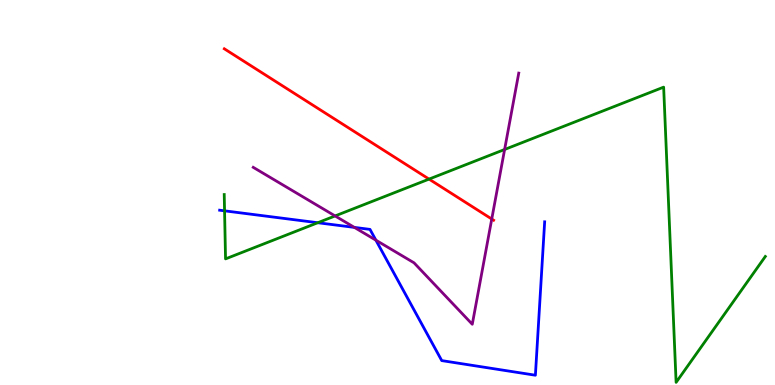[{'lines': ['blue', 'red'], 'intersections': []}, {'lines': ['green', 'red'], 'intersections': [{'x': 5.54, 'y': 5.35}]}, {'lines': ['purple', 'red'], 'intersections': [{'x': 6.35, 'y': 4.31}]}, {'lines': ['blue', 'green'], 'intersections': [{'x': 2.9, 'y': 4.52}, {'x': 4.1, 'y': 4.21}]}, {'lines': ['blue', 'purple'], 'intersections': [{'x': 4.57, 'y': 4.09}, {'x': 4.85, 'y': 3.76}]}, {'lines': ['green', 'purple'], 'intersections': [{'x': 4.32, 'y': 4.39}, {'x': 6.51, 'y': 6.12}]}]